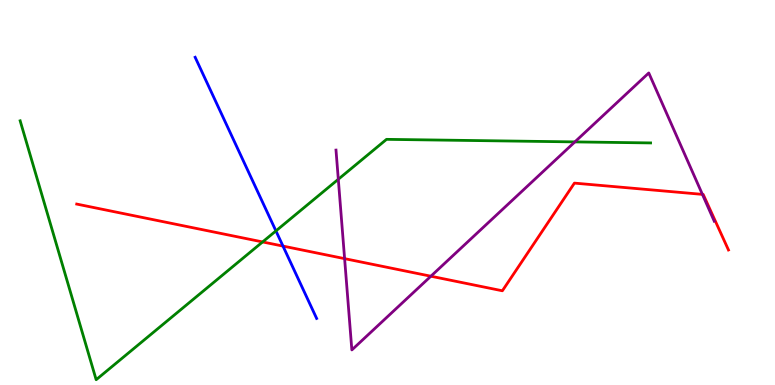[{'lines': ['blue', 'red'], 'intersections': [{'x': 3.65, 'y': 3.61}]}, {'lines': ['green', 'red'], 'intersections': [{'x': 3.39, 'y': 3.72}]}, {'lines': ['purple', 'red'], 'intersections': [{'x': 4.45, 'y': 3.28}, {'x': 5.56, 'y': 2.83}, {'x': 9.06, 'y': 4.95}]}, {'lines': ['blue', 'green'], 'intersections': [{'x': 3.56, 'y': 4.0}]}, {'lines': ['blue', 'purple'], 'intersections': []}, {'lines': ['green', 'purple'], 'intersections': [{'x': 4.37, 'y': 5.34}, {'x': 7.42, 'y': 6.31}]}]